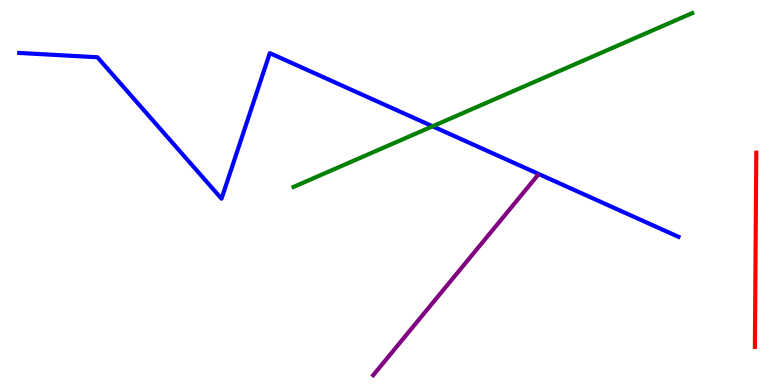[{'lines': ['blue', 'red'], 'intersections': []}, {'lines': ['green', 'red'], 'intersections': []}, {'lines': ['purple', 'red'], 'intersections': []}, {'lines': ['blue', 'green'], 'intersections': [{'x': 5.58, 'y': 6.72}]}, {'lines': ['blue', 'purple'], 'intersections': []}, {'lines': ['green', 'purple'], 'intersections': []}]